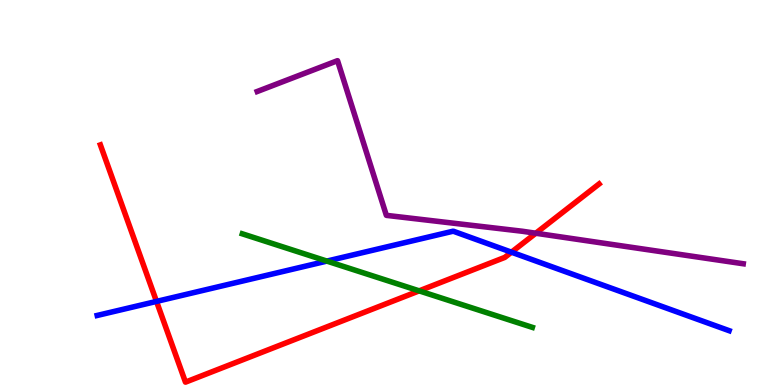[{'lines': ['blue', 'red'], 'intersections': [{'x': 2.02, 'y': 2.17}, {'x': 6.6, 'y': 3.45}]}, {'lines': ['green', 'red'], 'intersections': [{'x': 5.41, 'y': 2.45}]}, {'lines': ['purple', 'red'], 'intersections': [{'x': 6.91, 'y': 3.94}]}, {'lines': ['blue', 'green'], 'intersections': [{'x': 4.22, 'y': 3.22}]}, {'lines': ['blue', 'purple'], 'intersections': []}, {'lines': ['green', 'purple'], 'intersections': []}]